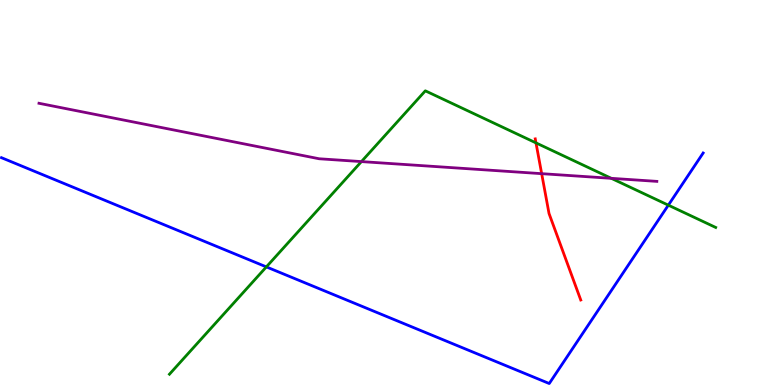[{'lines': ['blue', 'red'], 'intersections': []}, {'lines': ['green', 'red'], 'intersections': [{'x': 6.92, 'y': 6.29}]}, {'lines': ['purple', 'red'], 'intersections': [{'x': 6.99, 'y': 5.49}]}, {'lines': ['blue', 'green'], 'intersections': [{'x': 3.44, 'y': 3.07}, {'x': 8.62, 'y': 4.67}]}, {'lines': ['blue', 'purple'], 'intersections': []}, {'lines': ['green', 'purple'], 'intersections': [{'x': 4.66, 'y': 5.8}, {'x': 7.89, 'y': 5.37}]}]